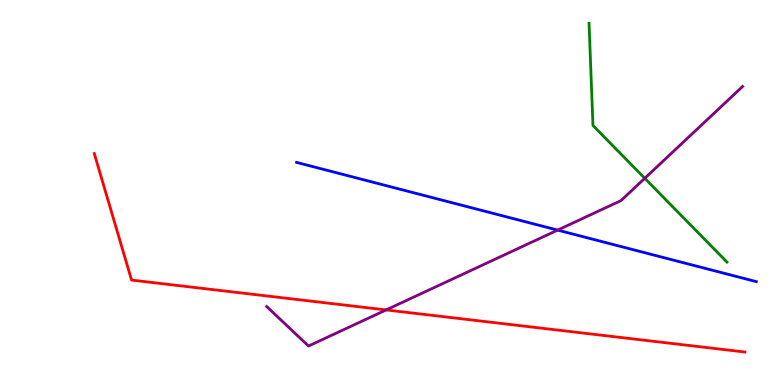[{'lines': ['blue', 'red'], 'intersections': []}, {'lines': ['green', 'red'], 'intersections': []}, {'lines': ['purple', 'red'], 'intersections': [{'x': 4.98, 'y': 1.95}]}, {'lines': ['blue', 'green'], 'intersections': []}, {'lines': ['blue', 'purple'], 'intersections': [{'x': 7.2, 'y': 4.02}]}, {'lines': ['green', 'purple'], 'intersections': [{'x': 8.32, 'y': 5.37}]}]